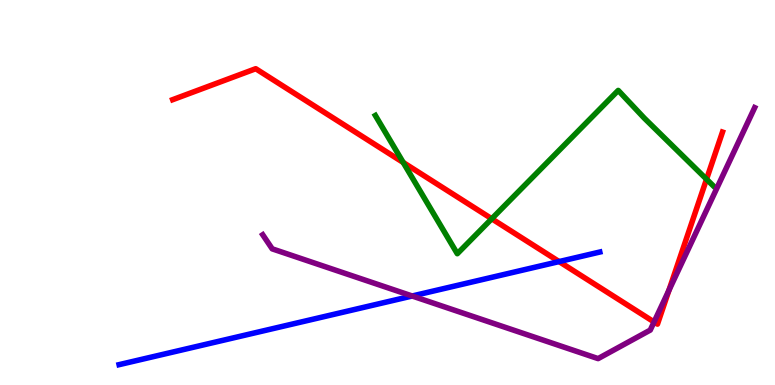[{'lines': ['blue', 'red'], 'intersections': [{'x': 7.21, 'y': 3.21}]}, {'lines': ['green', 'red'], 'intersections': [{'x': 5.2, 'y': 5.78}, {'x': 6.35, 'y': 4.32}, {'x': 9.12, 'y': 5.35}]}, {'lines': ['purple', 'red'], 'intersections': [{'x': 8.44, 'y': 1.64}, {'x': 8.63, 'y': 2.46}]}, {'lines': ['blue', 'green'], 'intersections': []}, {'lines': ['blue', 'purple'], 'intersections': [{'x': 5.32, 'y': 2.31}]}, {'lines': ['green', 'purple'], 'intersections': []}]